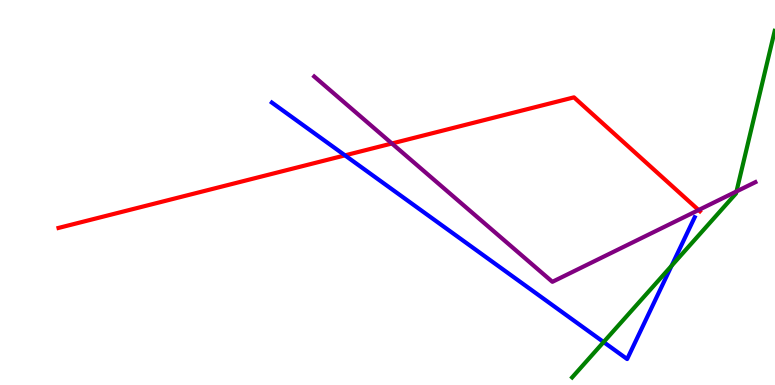[{'lines': ['blue', 'red'], 'intersections': [{'x': 4.45, 'y': 5.96}]}, {'lines': ['green', 'red'], 'intersections': []}, {'lines': ['purple', 'red'], 'intersections': [{'x': 5.06, 'y': 6.27}, {'x': 9.01, 'y': 4.54}]}, {'lines': ['blue', 'green'], 'intersections': [{'x': 7.79, 'y': 1.12}, {'x': 8.67, 'y': 3.1}]}, {'lines': ['blue', 'purple'], 'intersections': []}, {'lines': ['green', 'purple'], 'intersections': [{'x': 9.5, 'y': 5.03}]}]